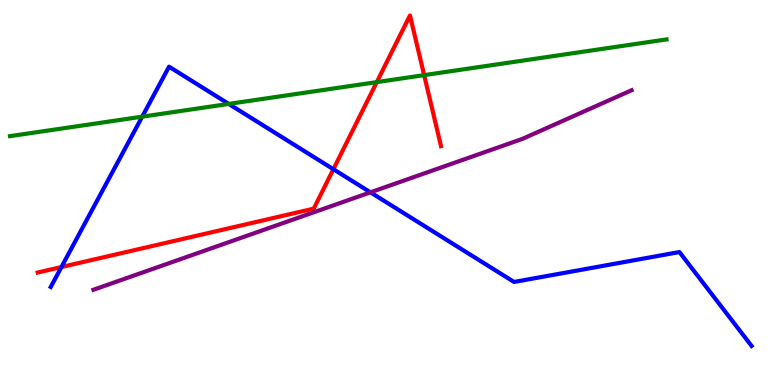[{'lines': ['blue', 'red'], 'intersections': [{'x': 0.793, 'y': 3.06}, {'x': 4.3, 'y': 5.6}]}, {'lines': ['green', 'red'], 'intersections': [{'x': 4.86, 'y': 7.87}, {'x': 5.47, 'y': 8.05}]}, {'lines': ['purple', 'red'], 'intersections': []}, {'lines': ['blue', 'green'], 'intersections': [{'x': 1.84, 'y': 6.97}, {'x': 2.95, 'y': 7.3}]}, {'lines': ['blue', 'purple'], 'intersections': [{'x': 4.78, 'y': 5.0}]}, {'lines': ['green', 'purple'], 'intersections': []}]